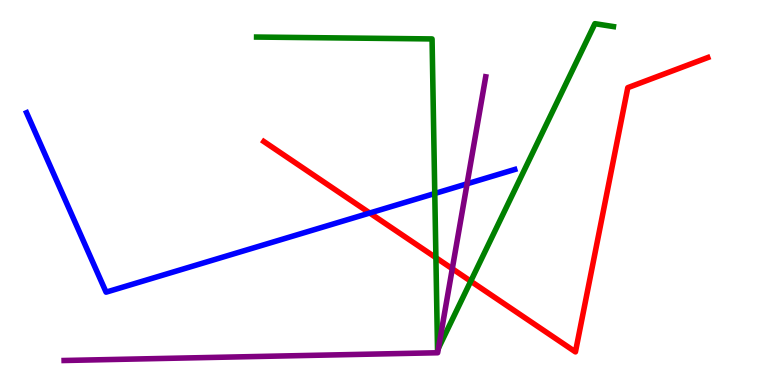[{'lines': ['blue', 'red'], 'intersections': [{'x': 4.77, 'y': 4.47}]}, {'lines': ['green', 'red'], 'intersections': [{'x': 5.62, 'y': 3.31}, {'x': 6.07, 'y': 2.7}]}, {'lines': ['purple', 'red'], 'intersections': [{'x': 5.84, 'y': 3.02}]}, {'lines': ['blue', 'green'], 'intersections': [{'x': 5.61, 'y': 4.97}]}, {'lines': ['blue', 'purple'], 'intersections': [{'x': 6.03, 'y': 5.23}]}, {'lines': ['green', 'purple'], 'intersections': [{'x': 5.66, 'y': 0.957}]}]